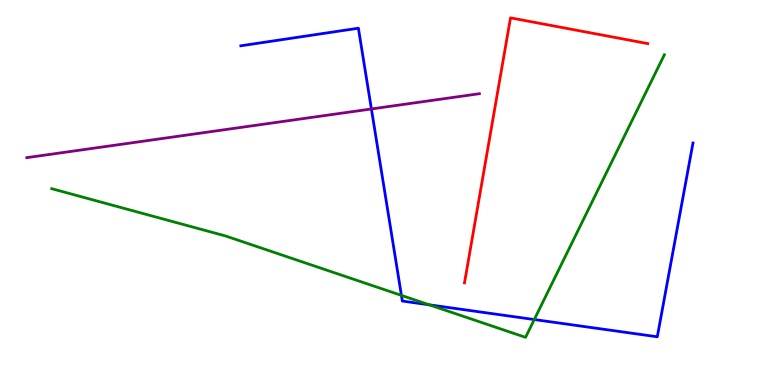[{'lines': ['blue', 'red'], 'intersections': []}, {'lines': ['green', 'red'], 'intersections': []}, {'lines': ['purple', 'red'], 'intersections': []}, {'lines': ['blue', 'green'], 'intersections': [{'x': 5.18, 'y': 2.33}, {'x': 5.54, 'y': 2.08}, {'x': 6.89, 'y': 1.7}]}, {'lines': ['blue', 'purple'], 'intersections': [{'x': 4.79, 'y': 7.17}]}, {'lines': ['green', 'purple'], 'intersections': []}]